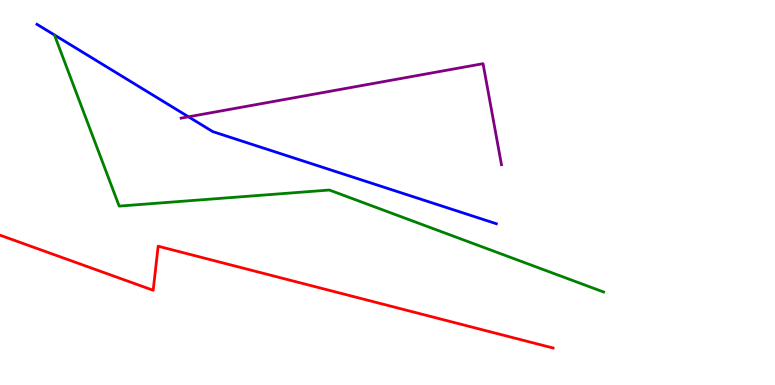[{'lines': ['blue', 'red'], 'intersections': []}, {'lines': ['green', 'red'], 'intersections': []}, {'lines': ['purple', 'red'], 'intersections': []}, {'lines': ['blue', 'green'], 'intersections': []}, {'lines': ['blue', 'purple'], 'intersections': [{'x': 2.43, 'y': 6.97}]}, {'lines': ['green', 'purple'], 'intersections': []}]